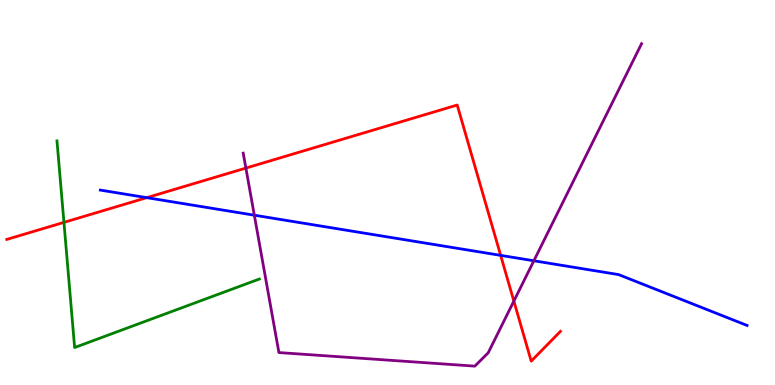[{'lines': ['blue', 'red'], 'intersections': [{'x': 1.89, 'y': 4.87}, {'x': 6.46, 'y': 3.37}]}, {'lines': ['green', 'red'], 'intersections': [{'x': 0.825, 'y': 4.22}]}, {'lines': ['purple', 'red'], 'intersections': [{'x': 3.17, 'y': 5.63}, {'x': 6.63, 'y': 2.18}]}, {'lines': ['blue', 'green'], 'intersections': []}, {'lines': ['blue', 'purple'], 'intersections': [{'x': 3.28, 'y': 4.41}, {'x': 6.89, 'y': 3.23}]}, {'lines': ['green', 'purple'], 'intersections': []}]